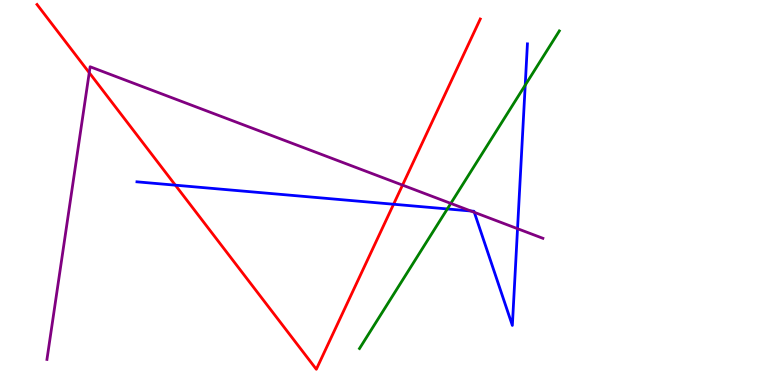[{'lines': ['blue', 'red'], 'intersections': [{'x': 2.26, 'y': 5.19}, {'x': 5.08, 'y': 4.69}]}, {'lines': ['green', 'red'], 'intersections': []}, {'lines': ['purple', 'red'], 'intersections': [{'x': 1.15, 'y': 8.11}, {'x': 5.19, 'y': 5.19}]}, {'lines': ['blue', 'green'], 'intersections': [{'x': 5.77, 'y': 4.57}, {'x': 6.78, 'y': 7.79}]}, {'lines': ['blue', 'purple'], 'intersections': [{'x': 6.08, 'y': 4.52}, {'x': 6.12, 'y': 4.49}, {'x': 6.68, 'y': 4.06}]}, {'lines': ['green', 'purple'], 'intersections': [{'x': 5.82, 'y': 4.72}]}]